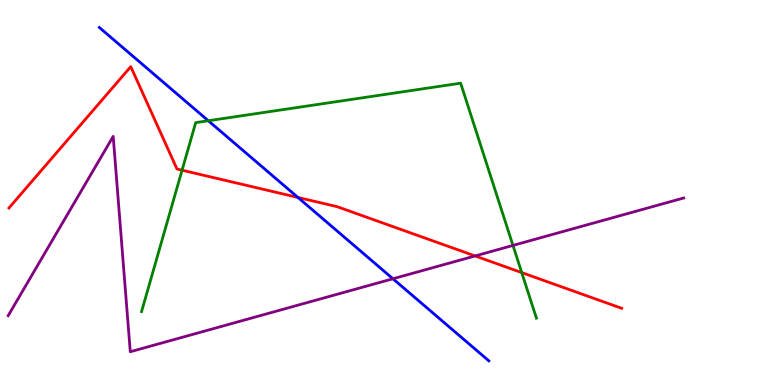[{'lines': ['blue', 'red'], 'intersections': [{'x': 3.84, 'y': 4.87}]}, {'lines': ['green', 'red'], 'intersections': [{'x': 2.35, 'y': 5.58}, {'x': 6.73, 'y': 2.92}]}, {'lines': ['purple', 'red'], 'intersections': [{'x': 6.13, 'y': 3.35}]}, {'lines': ['blue', 'green'], 'intersections': [{'x': 2.69, 'y': 6.86}]}, {'lines': ['blue', 'purple'], 'intersections': [{'x': 5.07, 'y': 2.76}]}, {'lines': ['green', 'purple'], 'intersections': [{'x': 6.62, 'y': 3.63}]}]